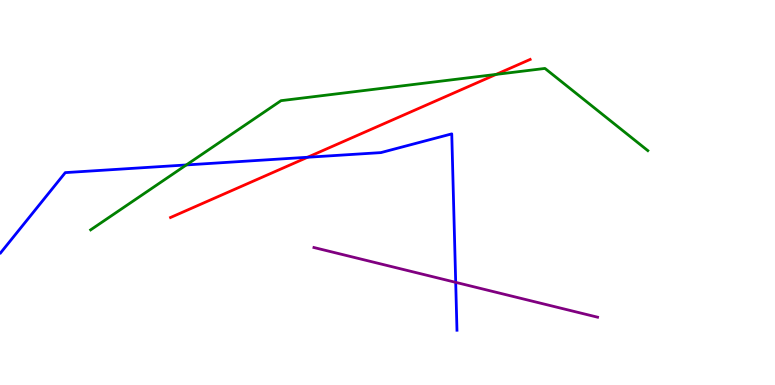[{'lines': ['blue', 'red'], 'intersections': [{'x': 3.97, 'y': 5.92}]}, {'lines': ['green', 'red'], 'intersections': [{'x': 6.4, 'y': 8.07}]}, {'lines': ['purple', 'red'], 'intersections': []}, {'lines': ['blue', 'green'], 'intersections': [{'x': 2.4, 'y': 5.72}]}, {'lines': ['blue', 'purple'], 'intersections': [{'x': 5.88, 'y': 2.67}]}, {'lines': ['green', 'purple'], 'intersections': []}]